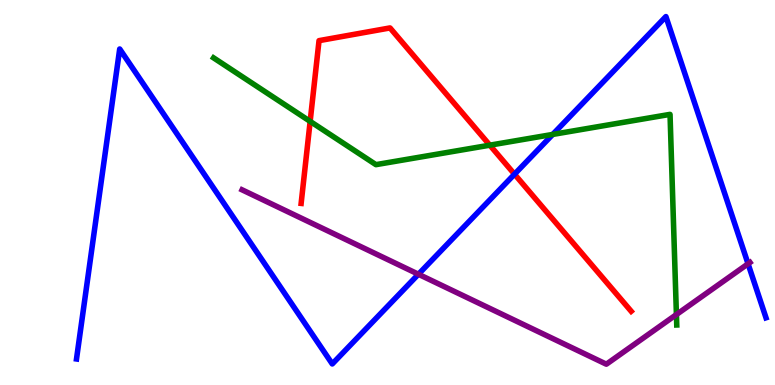[{'lines': ['blue', 'red'], 'intersections': [{'x': 6.64, 'y': 5.48}]}, {'lines': ['green', 'red'], 'intersections': [{'x': 4.0, 'y': 6.85}, {'x': 6.32, 'y': 6.23}]}, {'lines': ['purple', 'red'], 'intersections': []}, {'lines': ['blue', 'green'], 'intersections': [{'x': 7.13, 'y': 6.51}]}, {'lines': ['blue', 'purple'], 'intersections': [{'x': 5.4, 'y': 2.88}, {'x': 9.65, 'y': 3.15}]}, {'lines': ['green', 'purple'], 'intersections': [{'x': 8.73, 'y': 1.83}]}]